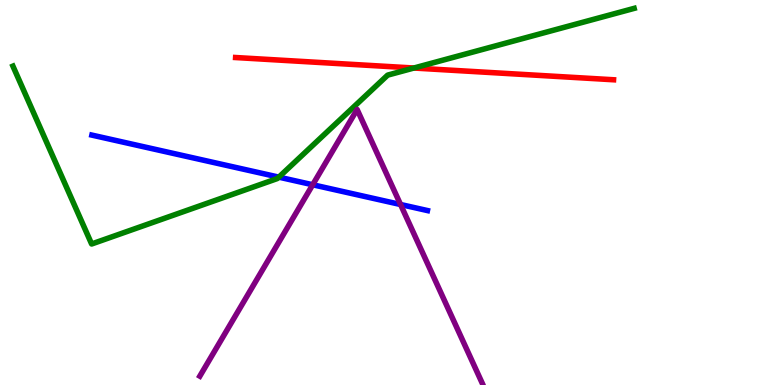[{'lines': ['blue', 'red'], 'intersections': []}, {'lines': ['green', 'red'], 'intersections': [{'x': 5.34, 'y': 8.23}]}, {'lines': ['purple', 'red'], 'intersections': []}, {'lines': ['blue', 'green'], 'intersections': [{'x': 3.6, 'y': 5.4}]}, {'lines': ['blue', 'purple'], 'intersections': [{'x': 4.03, 'y': 5.2}, {'x': 5.17, 'y': 4.69}]}, {'lines': ['green', 'purple'], 'intersections': []}]